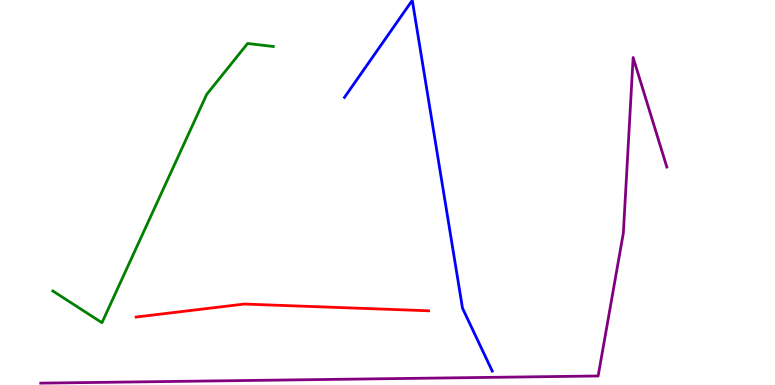[{'lines': ['blue', 'red'], 'intersections': []}, {'lines': ['green', 'red'], 'intersections': []}, {'lines': ['purple', 'red'], 'intersections': []}, {'lines': ['blue', 'green'], 'intersections': []}, {'lines': ['blue', 'purple'], 'intersections': []}, {'lines': ['green', 'purple'], 'intersections': []}]